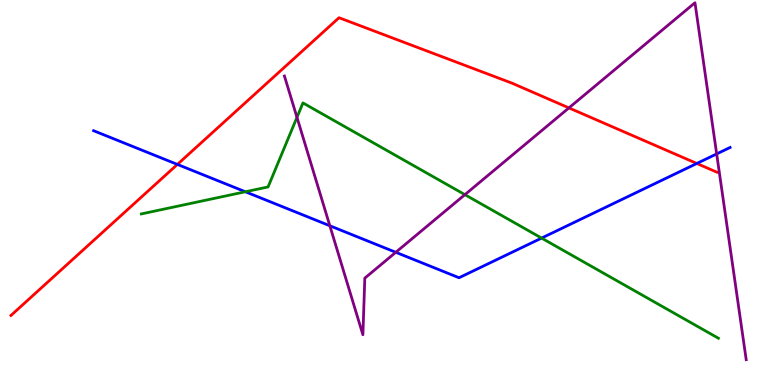[{'lines': ['blue', 'red'], 'intersections': [{'x': 2.29, 'y': 5.73}, {'x': 8.99, 'y': 5.75}]}, {'lines': ['green', 'red'], 'intersections': []}, {'lines': ['purple', 'red'], 'intersections': [{'x': 7.34, 'y': 7.2}]}, {'lines': ['blue', 'green'], 'intersections': [{'x': 3.17, 'y': 5.02}, {'x': 6.99, 'y': 3.82}]}, {'lines': ['blue', 'purple'], 'intersections': [{'x': 4.26, 'y': 4.14}, {'x': 5.11, 'y': 3.45}, {'x': 9.25, 'y': 6.0}]}, {'lines': ['green', 'purple'], 'intersections': [{'x': 3.83, 'y': 6.95}, {'x': 6.0, 'y': 4.94}]}]